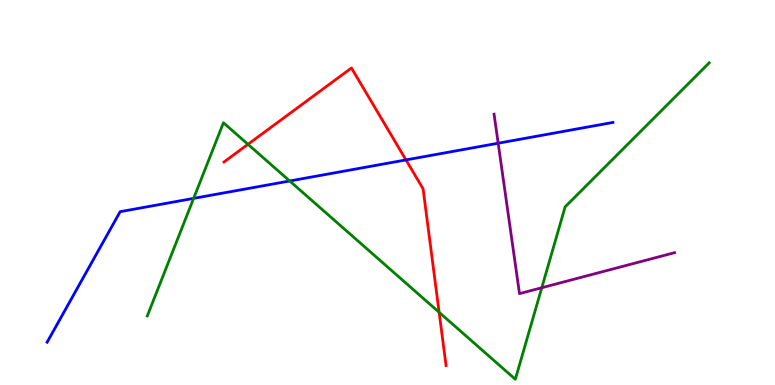[{'lines': ['blue', 'red'], 'intersections': [{'x': 5.24, 'y': 5.85}]}, {'lines': ['green', 'red'], 'intersections': [{'x': 3.2, 'y': 6.25}, {'x': 5.67, 'y': 1.89}]}, {'lines': ['purple', 'red'], 'intersections': []}, {'lines': ['blue', 'green'], 'intersections': [{'x': 2.5, 'y': 4.85}, {'x': 3.74, 'y': 5.3}]}, {'lines': ['blue', 'purple'], 'intersections': [{'x': 6.43, 'y': 6.28}]}, {'lines': ['green', 'purple'], 'intersections': [{'x': 6.99, 'y': 2.53}]}]